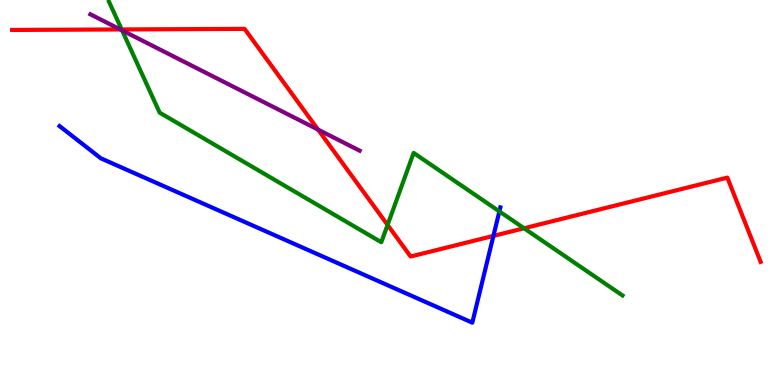[{'lines': ['blue', 'red'], 'intersections': [{'x': 6.37, 'y': 3.87}]}, {'lines': ['green', 'red'], 'intersections': [{'x': 1.57, 'y': 9.24}, {'x': 5.0, 'y': 4.16}, {'x': 6.76, 'y': 4.07}]}, {'lines': ['purple', 'red'], 'intersections': [{'x': 1.55, 'y': 9.24}, {'x': 4.1, 'y': 6.63}]}, {'lines': ['blue', 'green'], 'intersections': [{'x': 6.44, 'y': 4.51}]}, {'lines': ['blue', 'purple'], 'intersections': []}, {'lines': ['green', 'purple'], 'intersections': [{'x': 1.58, 'y': 9.21}]}]